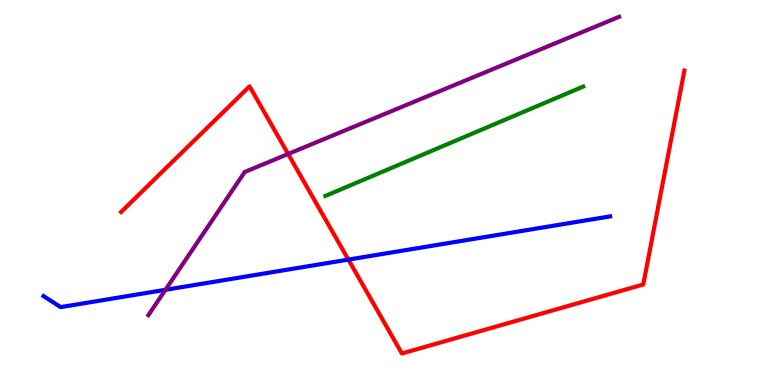[{'lines': ['blue', 'red'], 'intersections': [{'x': 4.5, 'y': 3.26}]}, {'lines': ['green', 'red'], 'intersections': []}, {'lines': ['purple', 'red'], 'intersections': [{'x': 3.72, 'y': 6.0}]}, {'lines': ['blue', 'green'], 'intersections': []}, {'lines': ['blue', 'purple'], 'intersections': [{'x': 2.13, 'y': 2.47}]}, {'lines': ['green', 'purple'], 'intersections': []}]